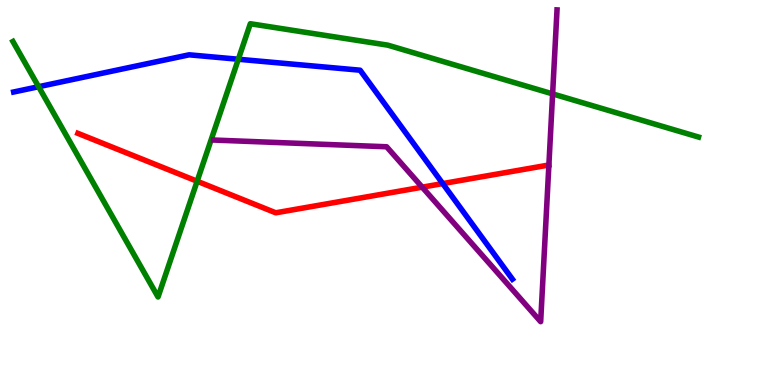[{'lines': ['blue', 'red'], 'intersections': [{'x': 5.71, 'y': 5.23}]}, {'lines': ['green', 'red'], 'intersections': [{'x': 2.54, 'y': 5.29}]}, {'lines': ['purple', 'red'], 'intersections': [{'x': 5.45, 'y': 5.14}]}, {'lines': ['blue', 'green'], 'intersections': [{'x': 0.498, 'y': 7.75}, {'x': 3.08, 'y': 8.46}]}, {'lines': ['blue', 'purple'], 'intersections': []}, {'lines': ['green', 'purple'], 'intersections': [{'x': 7.13, 'y': 7.56}]}]